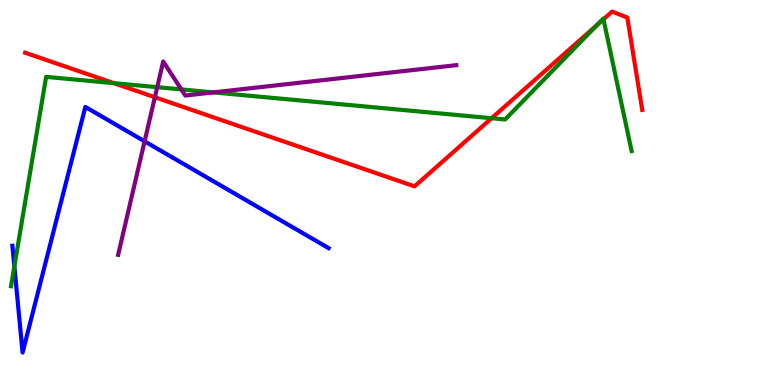[{'lines': ['blue', 'red'], 'intersections': []}, {'lines': ['green', 'red'], 'intersections': [{'x': 1.47, 'y': 7.84}, {'x': 6.34, 'y': 6.93}, {'x': 7.71, 'y': 9.37}, {'x': 7.79, 'y': 9.5}]}, {'lines': ['purple', 'red'], 'intersections': [{'x': 2.0, 'y': 7.47}]}, {'lines': ['blue', 'green'], 'intersections': [{'x': 0.185, 'y': 3.08}]}, {'lines': ['blue', 'purple'], 'intersections': [{'x': 1.87, 'y': 6.33}]}, {'lines': ['green', 'purple'], 'intersections': [{'x': 2.03, 'y': 7.74}, {'x': 2.34, 'y': 7.68}, {'x': 2.75, 'y': 7.6}]}]